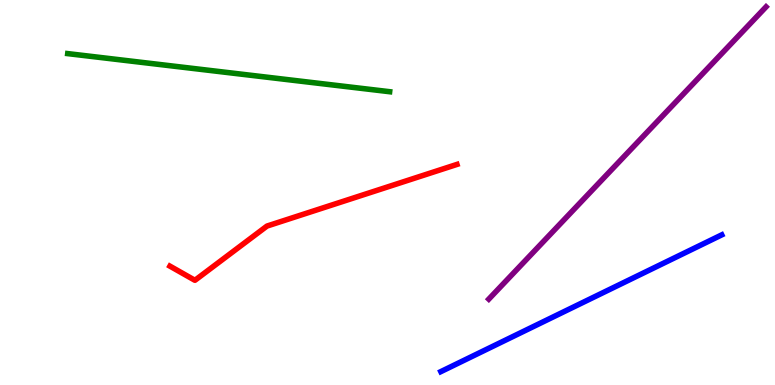[{'lines': ['blue', 'red'], 'intersections': []}, {'lines': ['green', 'red'], 'intersections': []}, {'lines': ['purple', 'red'], 'intersections': []}, {'lines': ['blue', 'green'], 'intersections': []}, {'lines': ['blue', 'purple'], 'intersections': []}, {'lines': ['green', 'purple'], 'intersections': []}]